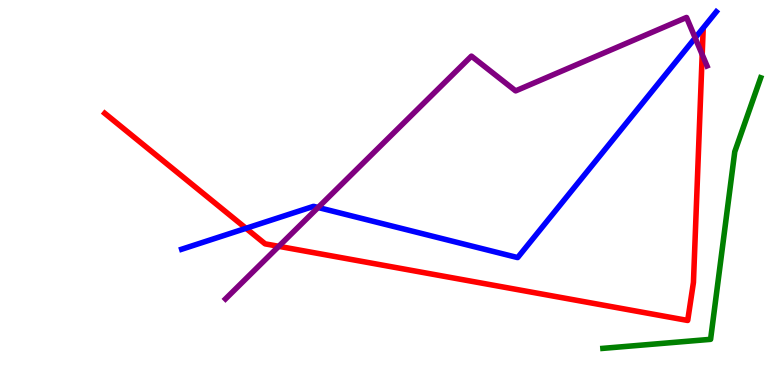[{'lines': ['blue', 'red'], 'intersections': [{'x': 3.17, 'y': 4.07}]}, {'lines': ['green', 'red'], 'intersections': []}, {'lines': ['purple', 'red'], 'intersections': [{'x': 3.6, 'y': 3.6}, {'x': 9.06, 'y': 8.58}]}, {'lines': ['blue', 'green'], 'intersections': []}, {'lines': ['blue', 'purple'], 'intersections': [{'x': 4.1, 'y': 4.61}, {'x': 8.97, 'y': 9.02}]}, {'lines': ['green', 'purple'], 'intersections': []}]